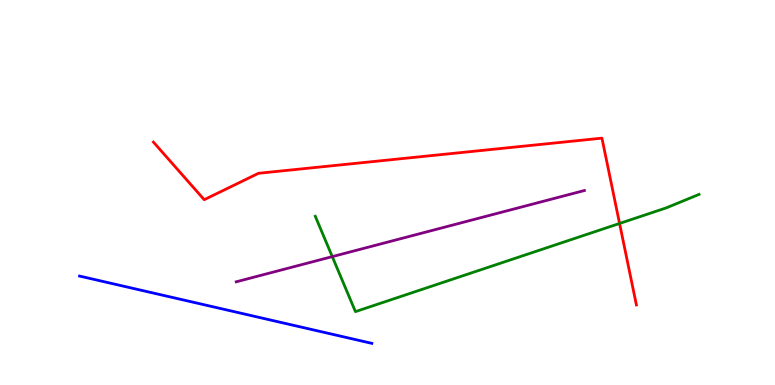[{'lines': ['blue', 'red'], 'intersections': []}, {'lines': ['green', 'red'], 'intersections': [{'x': 7.99, 'y': 4.2}]}, {'lines': ['purple', 'red'], 'intersections': []}, {'lines': ['blue', 'green'], 'intersections': []}, {'lines': ['blue', 'purple'], 'intersections': []}, {'lines': ['green', 'purple'], 'intersections': [{'x': 4.29, 'y': 3.33}]}]